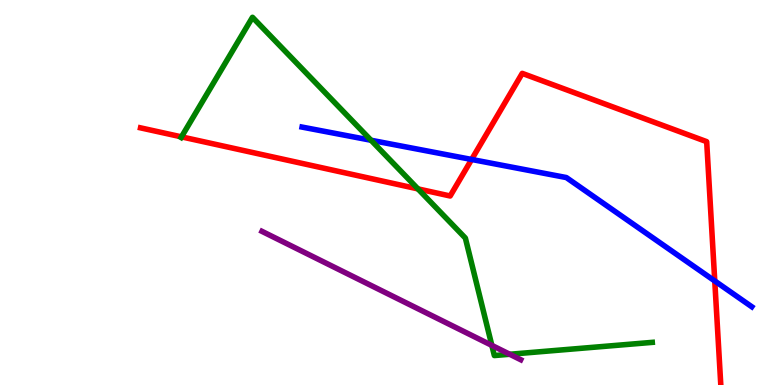[{'lines': ['blue', 'red'], 'intersections': [{'x': 6.09, 'y': 5.86}, {'x': 9.22, 'y': 2.7}]}, {'lines': ['green', 'red'], 'intersections': [{'x': 2.34, 'y': 6.45}, {'x': 5.39, 'y': 5.09}]}, {'lines': ['purple', 'red'], 'intersections': []}, {'lines': ['blue', 'green'], 'intersections': [{'x': 4.79, 'y': 6.36}]}, {'lines': ['blue', 'purple'], 'intersections': []}, {'lines': ['green', 'purple'], 'intersections': [{'x': 6.35, 'y': 1.03}, {'x': 6.58, 'y': 0.798}]}]